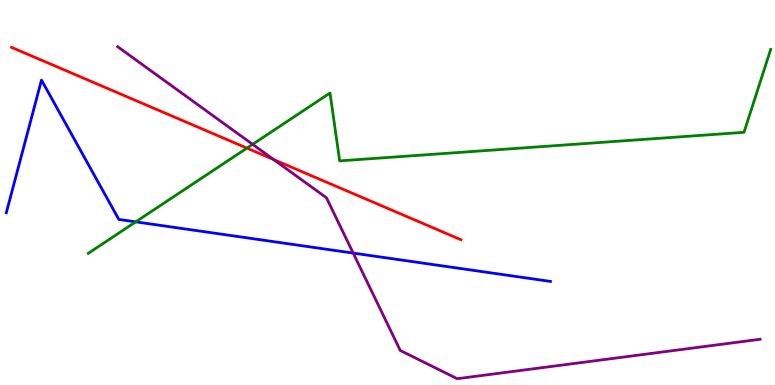[{'lines': ['blue', 'red'], 'intersections': []}, {'lines': ['green', 'red'], 'intersections': [{'x': 3.19, 'y': 6.15}]}, {'lines': ['purple', 'red'], 'intersections': [{'x': 3.53, 'y': 5.86}]}, {'lines': ['blue', 'green'], 'intersections': [{'x': 1.75, 'y': 4.24}]}, {'lines': ['blue', 'purple'], 'intersections': [{'x': 4.56, 'y': 3.43}]}, {'lines': ['green', 'purple'], 'intersections': [{'x': 3.26, 'y': 6.25}]}]